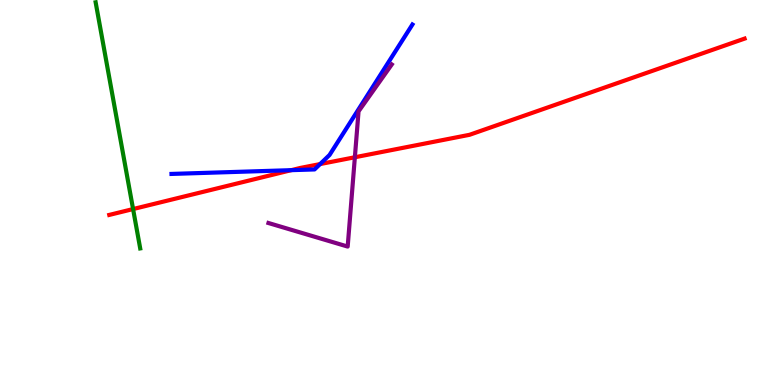[{'lines': ['blue', 'red'], 'intersections': [{'x': 3.76, 'y': 5.58}, {'x': 4.13, 'y': 5.74}]}, {'lines': ['green', 'red'], 'intersections': [{'x': 1.72, 'y': 4.57}]}, {'lines': ['purple', 'red'], 'intersections': [{'x': 4.58, 'y': 5.92}]}, {'lines': ['blue', 'green'], 'intersections': []}, {'lines': ['blue', 'purple'], 'intersections': []}, {'lines': ['green', 'purple'], 'intersections': []}]